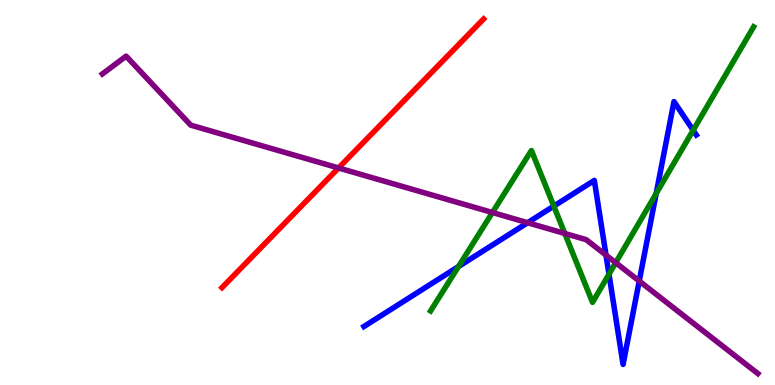[{'lines': ['blue', 'red'], 'intersections': []}, {'lines': ['green', 'red'], 'intersections': []}, {'lines': ['purple', 'red'], 'intersections': [{'x': 4.37, 'y': 5.64}]}, {'lines': ['blue', 'green'], 'intersections': [{'x': 5.92, 'y': 3.08}, {'x': 7.15, 'y': 4.65}, {'x': 7.86, 'y': 2.88}, {'x': 8.47, 'y': 4.97}, {'x': 8.94, 'y': 6.62}]}, {'lines': ['blue', 'purple'], 'intersections': [{'x': 6.81, 'y': 4.22}, {'x': 7.82, 'y': 3.37}, {'x': 8.25, 'y': 2.7}]}, {'lines': ['green', 'purple'], 'intersections': [{'x': 6.35, 'y': 4.48}, {'x': 7.29, 'y': 3.94}, {'x': 7.94, 'y': 3.18}]}]